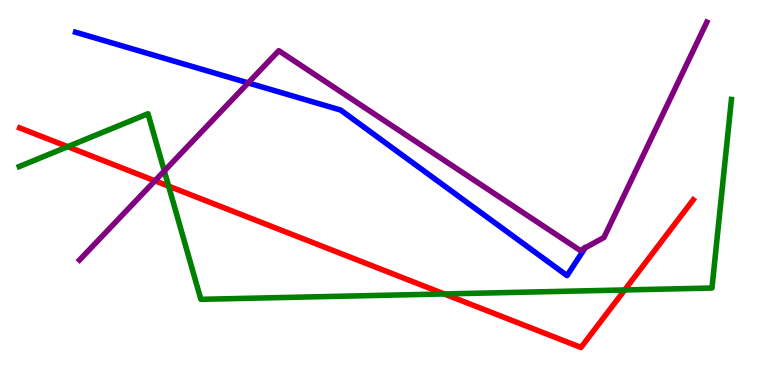[{'lines': ['blue', 'red'], 'intersections': []}, {'lines': ['green', 'red'], 'intersections': [{'x': 0.874, 'y': 6.19}, {'x': 2.18, 'y': 5.17}, {'x': 5.73, 'y': 2.37}, {'x': 8.06, 'y': 2.47}]}, {'lines': ['purple', 'red'], 'intersections': [{'x': 2.0, 'y': 5.3}]}, {'lines': ['blue', 'green'], 'intersections': []}, {'lines': ['blue', 'purple'], 'intersections': [{'x': 3.2, 'y': 7.85}]}, {'lines': ['green', 'purple'], 'intersections': [{'x': 2.12, 'y': 5.56}]}]